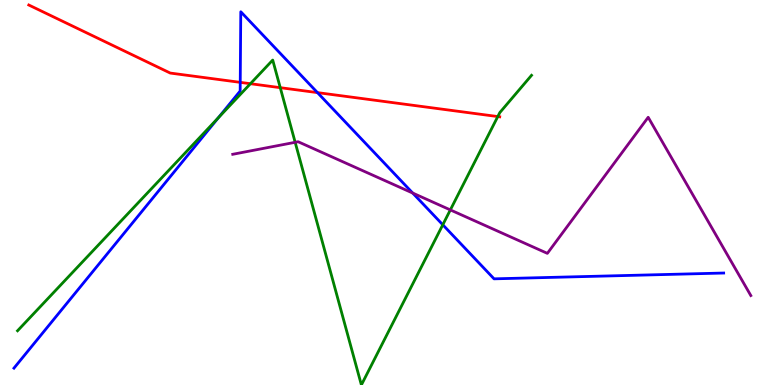[{'lines': ['blue', 'red'], 'intersections': [{'x': 3.1, 'y': 7.86}, {'x': 4.1, 'y': 7.59}]}, {'lines': ['green', 'red'], 'intersections': [{'x': 3.23, 'y': 7.83}, {'x': 3.62, 'y': 7.72}, {'x': 6.42, 'y': 6.97}]}, {'lines': ['purple', 'red'], 'intersections': []}, {'lines': ['blue', 'green'], 'intersections': [{'x': 2.82, 'y': 6.94}, {'x': 5.71, 'y': 4.16}]}, {'lines': ['blue', 'purple'], 'intersections': [{'x': 5.33, 'y': 4.99}]}, {'lines': ['green', 'purple'], 'intersections': [{'x': 3.81, 'y': 6.3}, {'x': 5.81, 'y': 4.55}]}]